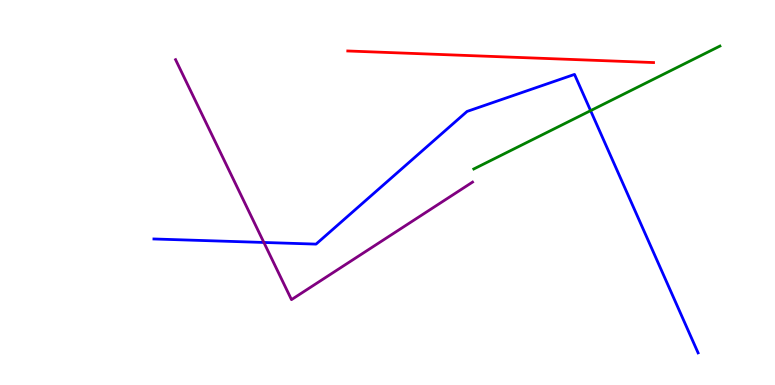[{'lines': ['blue', 'red'], 'intersections': []}, {'lines': ['green', 'red'], 'intersections': []}, {'lines': ['purple', 'red'], 'intersections': []}, {'lines': ['blue', 'green'], 'intersections': [{'x': 7.62, 'y': 7.13}]}, {'lines': ['blue', 'purple'], 'intersections': [{'x': 3.4, 'y': 3.7}]}, {'lines': ['green', 'purple'], 'intersections': []}]